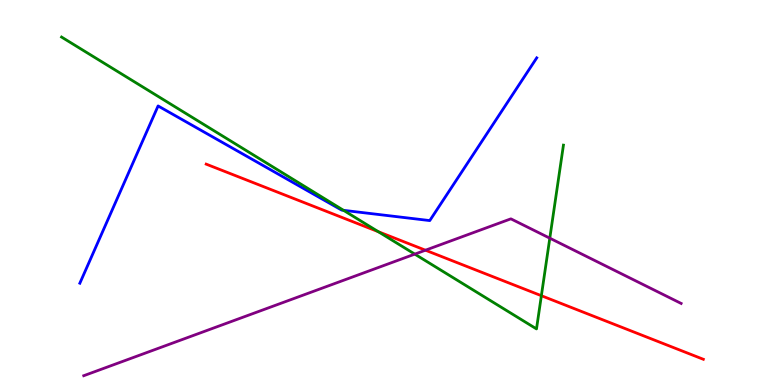[{'lines': ['blue', 'red'], 'intersections': []}, {'lines': ['green', 'red'], 'intersections': [{'x': 4.88, 'y': 3.98}, {'x': 6.99, 'y': 2.32}]}, {'lines': ['purple', 'red'], 'intersections': [{'x': 5.49, 'y': 3.5}]}, {'lines': ['blue', 'green'], 'intersections': [{'x': 4.43, 'y': 4.54}]}, {'lines': ['blue', 'purple'], 'intersections': []}, {'lines': ['green', 'purple'], 'intersections': [{'x': 5.35, 'y': 3.4}, {'x': 7.09, 'y': 3.81}]}]